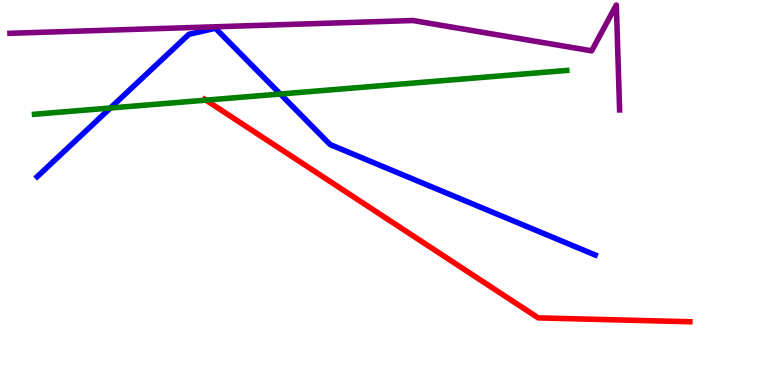[{'lines': ['blue', 'red'], 'intersections': []}, {'lines': ['green', 'red'], 'intersections': [{'x': 2.66, 'y': 7.4}]}, {'lines': ['purple', 'red'], 'intersections': []}, {'lines': ['blue', 'green'], 'intersections': [{'x': 1.42, 'y': 7.19}, {'x': 3.62, 'y': 7.56}]}, {'lines': ['blue', 'purple'], 'intersections': []}, {'lines': ['green', 'purple'], 'intersections': []}]